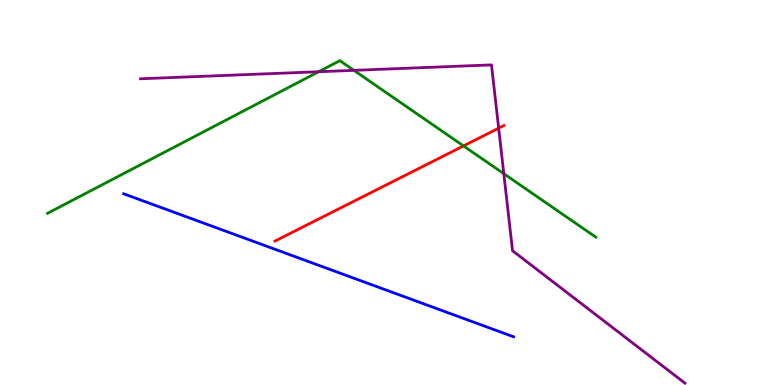[{'lines': ['blue', 'red'], 'intersections': []}, {'lines': ['green', 'red'], 'intersections': [{'x': 5.98, 'y': 6.21}]}, {'lines': ['purple', 'red'], 'intersections': [{'x': 6.43, 'y': 6.67}]}, {'lines': ['blue', 'green'], 'intersections': []}, {'lines': ['blue', 'purple'], 'intersections': []}, {'lines': ['green', 'purple'], 'intersections': [{'x': 4.11, 'y': 8.14}, {'x': 4.57, 'y': 8.17}, {'x': 6.5, 'y': 5.49}]}]